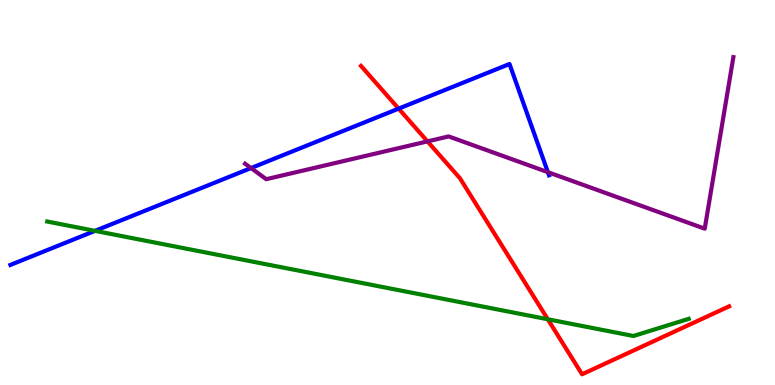[{'lines': ['blue', 'red'], 'intersections': [{'x': 5.14, 'y': 7.18}]}, {'lines': ['green', 'red'], 'intersections': [{'x': 7.07, 'y': 1.71}]}, {'lines': ['purple', 'red'], 'intersections': [{'x': 5.52, 'y': 6.33}]}, {'lines': ['blue', 'green'], 'intersections': [{'x': 1.23, 'y': 4.0}]}, {'lines': ['blue', 'purple'], 'intersections': [{'x': 3.24, 'y': 5.63}, {'x': 7.07, 'y': 5.53}]}, {'lines': ['green', 'purple'], 'intersections': []}]